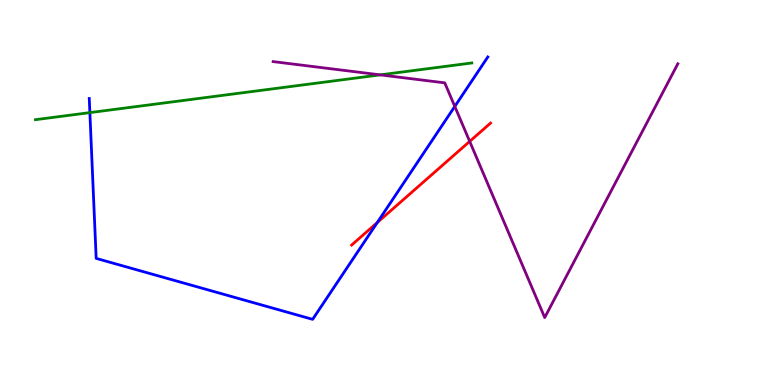[{'lines': ['blue', 'red'], 'intersections': [{'x': 4.87, 'y': 4.22}]}, {'lines': ['green', 'red'], 'intersections': []}, {'lines': ['purple', 'red'], 'intersections': [{'x': 6.06, 'y': 6.33}]}, {'lines': ['blue', 'green'], 'intersections': [{'x': 1.16, 'y': 7.08}]}, {'lines': ['blue', 'purple'], 'intersections': [{'x': 5.87, 'y': 7.24}]}, {'lines': ['green', 'purple'], 'intersections': [{'x': 4.91, 'y': 8.06}]}]